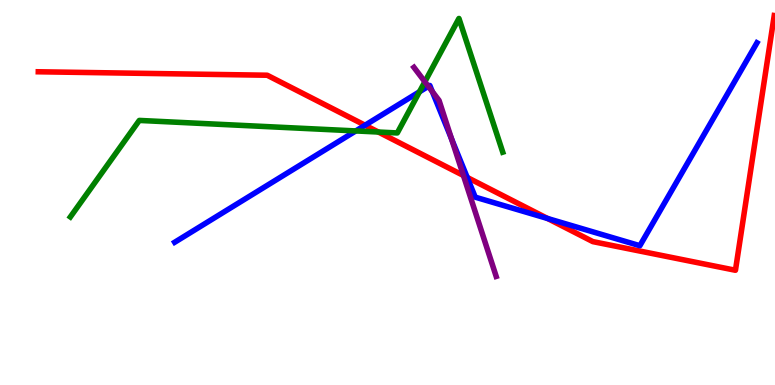[{'lines': ['blue', 'red'], 'intersections': [{'x': 4.71, 'y': 6.75}, {'x': 6.03, 'y': 5.39}, {'x': 7.07, 'y': 4.32}]}, {'lines': ['green', 'red'], 'intersections': [{'x': 4.88, 'y': 6.57}]}, {'lines': ['purple', 'red'], 'intersections': [{'x': 5.98, 'y': 5.44}]}, {'lines': ['blue', 'green'], 'intersections': [{'x': 4.59, 'y': 6.6}, {'x': 5.41, 'y': 7.62}]}, {'lines': ['blue', 'purple'], 'intersections': [{'x': 5.53, 'y': 7.76}, {'x': 5.58, 'y': 7.62}, {'x': 5.83, 'y': 6.39}]}, {'lines': ['green', 'purple'], 'intersections': [{'x': 5.48, 'y': 7.88}]}]